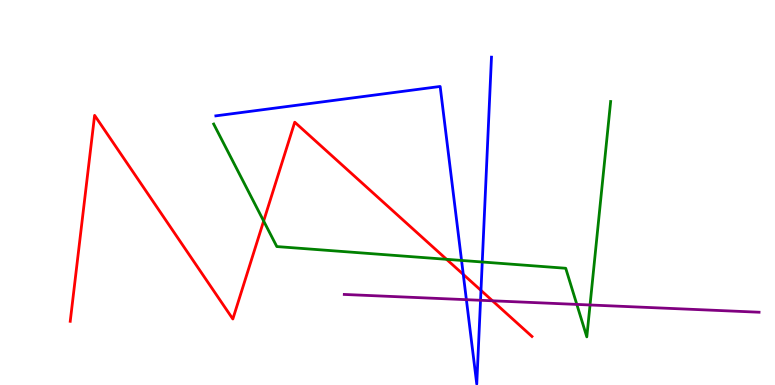[{'lines': ['blue', 'red'], 'intersections': [{'x': 5.98, 'y': 2.87}, {'x': 6.21, 'y': 2.46}]}, {'lines': ['green', 'red'], 'intersections': [{'x': 3.4, 'y': 4.26}, {'x': 5.76, 'y': 3.26}]}, {'lines': ['purple', 'red'], 'intersections': [{'x': 6.35, 'y': 2.19}]}, {'lines': ['blue', 'green'], 'intersections': [{'x': 5.96, 'y': 3.24}, {'x': 6.22, 'y': 3.19}]}, {'lines': ['blue', 'purple'], 'intersections': [{'x': 6.02, 'y': 2.22}, {'x': 6.2, 'y': 2.2}]}, {'lines': ['green', 'purple'], 'intersections': [{'x': 7.44, 'y': 2.09}, {'x': 7.61, 'y': 2.08}]}]